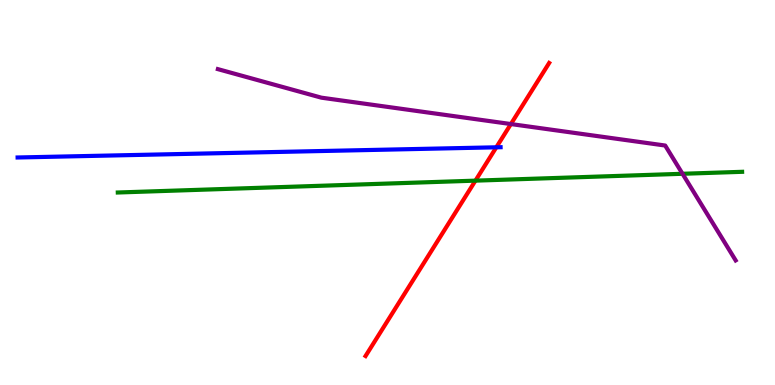[{'lines': ['blue', 'red'], 'intersections': [{'x': 6.4, 'y': 6.17}]}, {'lines': ['green', 'red'], 'intersections': [{'x': 6.13, 'y': 5.31}]}, {'lines': ['purple', 'red'], 'intersections': [{'x': 6.59, 'y': 6.78}]}, {'lines': ['blue', 'green'], 'intersections': []}, {'lines': ['blue', 'purple'], 'intersections': []}, {'lines': ['green', 'purple'], 'intersections': [{'x': 8.81, 'y': 5.49}]}]